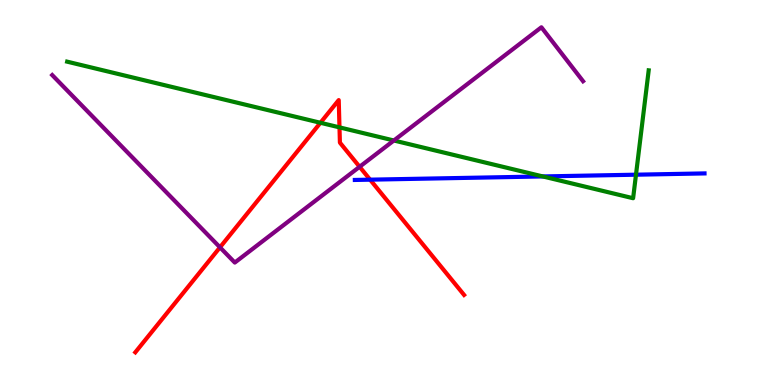[{'lines': ['blue', 'red'], 'intersections': [{'x': 4.78, 'y': 5.33}]}, {'lines': ['green', 'red'], 'intersections': [{'x': 4.13, 'y': 6.81}, {'x': 4.38, 'y': 6.69}]}, {'lines': ['purple', 'red'], 'intersections': [{'x': 2.84, 'y': 3.58}, {'x': 4.64, 'y': 5.67}]}, {'lines': ['blue', 'green'], 'intersections': [{'x': 7.0, 'y': 5.42}, {'x': 8.21, 'y': 5.46}]}, {'lines': ['blue', 'purple'], 'intersections': []}, {'lines': ['green', 'purple'], 'intersections': [{'x': 5.08, 'y': 6.35}]}]